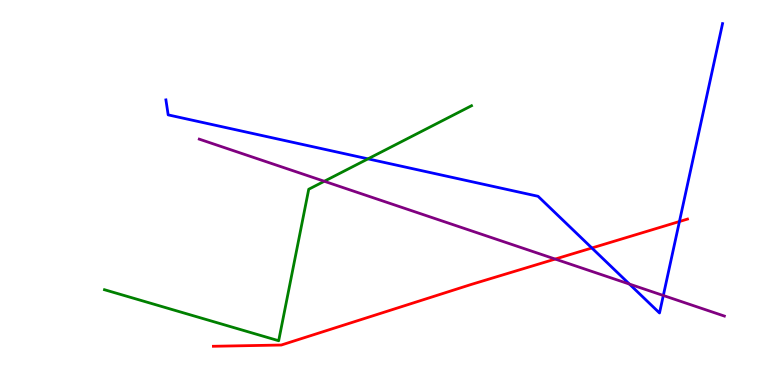[{'lines': ['blue', 'red'], 'intersections': [{'x': 7.64, 'y': 3.56}, {'x': 8.77, 'y': 4.25}]}, {'lines': ['green', 'red'], 'intersections': []}, {'lines': ['purple', 'red'], 'intersections': [{'x': 7.16, 'y': 3.27}]}, {'lines': ['blue', 'green'], 'intersections': [{'x': 4.75, 'y': 5.87}]}, {'lines': ['blue', 'purple'], 'intersections': [{'x': 8.12, 'y': 2.62}, {'x': 8.56, 'y': 2.32}]}, {'lines': ['green', 'purple'], 'intersections': [{'x': 4.18, 'y': 5.29}]}]